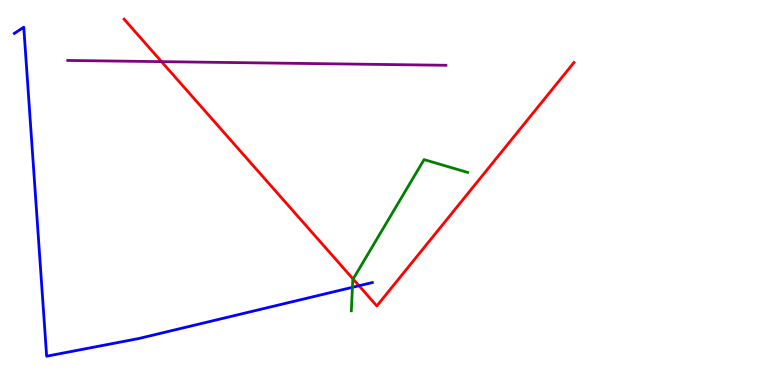[{'lines': ['blue', 'red'], 'intersections': [{'x': 4.63, 'y': 2.58}]}, {'lines': ['green', 'red'], 'intersections': [{'x': 4.56, 'y': 2.75}]}, {'lines': ['purple', 'red'], 'intersections': [{'x': 2.08, 'y': 8.4}]}, {'lines': ['blue', 'green'], 'intersections': [{'x': 4.55, 'y': 2.54}]}, {'lines': ['blue', 'purple'], 'intersections': []}, {'lines': ['green', 'purple'], 'intersections': []}]